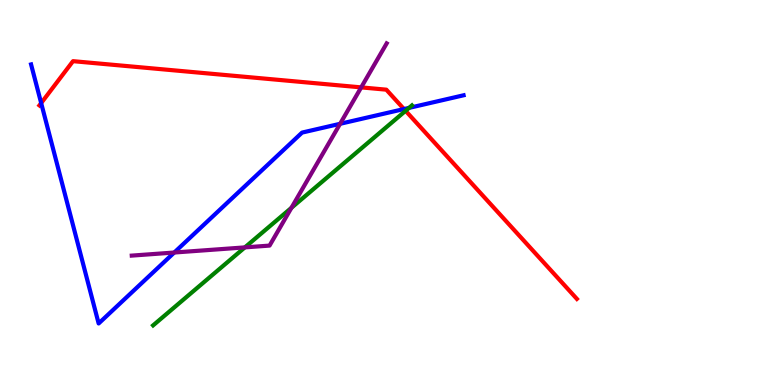[{'lines': ['blue', 'red'], 'intersections': [{'x': 0.531, 'y': 7.32}, {'x': 5.21, 'y': 7.17}]}, {'lines': ['green', 'red'], 'intersections': [{'x': 5.23, 'y': 7.12}]}, {'lines': ['purple', 'red'], 'intersections': [{'x': 4.66, 'y': 7.73}]}, {'lines': ['blue', 'green'], 'intersections': [{'x': 5.28, 'y': 7.2}]}, {'lines': ['blue', 'purple'], 'intersections': [{'x': 2.25, 'y': 3.44}, {'x': 4.39, 'y': 6.78}]}, {'lines': ['green', 'purple'], 'intersections': [{'x': 3.16, 'y': 3.57}, {'x': 3.76, 'y': 4.6}]}]